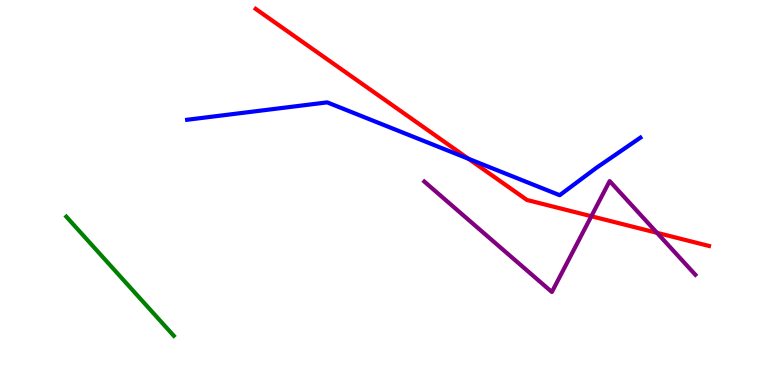[{'lines': ['blue', 'red'], 'intersections': [{'x': 6.04, 'y': 5.88}]}, {'lines': ['green', 'red'], 'intersections': []}, {'lines': ['purple', 'red'], 'intersections': [{'x': 7.63, 'y': 4.38}, {'x': 8.48, 'y': 3.95}]}, {'lines': ['blue', 'green'], 'intersections': []}, {'lines': ['blue', 'purple'], 'intersections': []}, {'lines': ['green', 'purple'], 'intersections': []}]